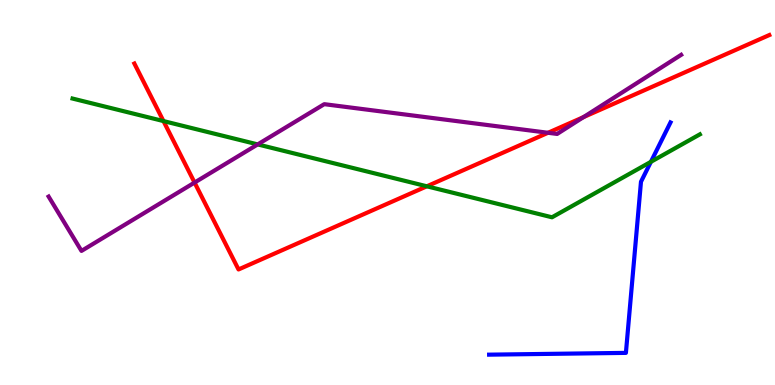[{'lines': ['blue', 'red'], 'intersections': []}, {'lines': ['green', 'red'], 'intersections': [{'x': 2.11, 'y': 6.86}, {'x': 5.51, 'y': 5.16}]}, {'lines': ['purple', 'red'], 'intersections': [{'x': 2.51, 'y': 5.26}, {'x': 7.07, 'y': 6.55}, {'x': 7.53, 'y': 6.96}]}, {'lines': ['blue', 'green'], 'intersections': [{'x': 8.4, 'y': 5.8}]}, {'lines': ['blue', 'purple'], 'intersections': []}, {'lines': ['green', 'purple'], 'intersections': [{'x': 3.33, 'y': 6.25}]}]